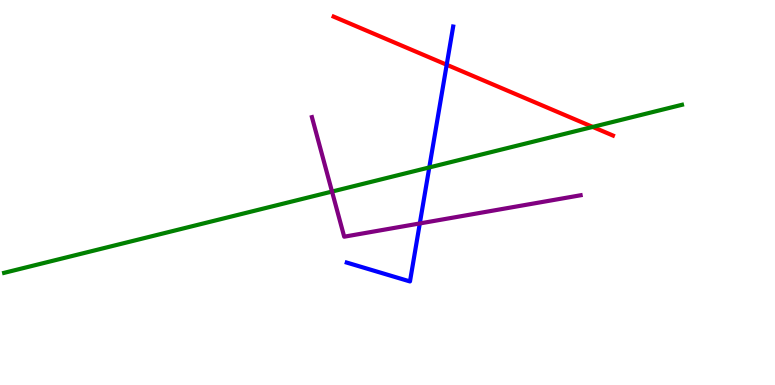[{'lines': ['blue', 'red'], 'intersections': [{'x': 5.76, 'y': 8.32}]}, {'lines': ['green', 'red'], 'intersections': [{'x': 7.65, 'y': 6.7}]}, {'lines': ['purple', 'red'], 'intersections': []}, {'lines': ['blue', 'green'], 'intersections': [{'x': 5.54, 'y': 5.65}]}, {'lines': ['blue', 'purple'], 'intersections': [{'x': 5.42, 'y': 4.2}]}, {'lines': ['green', 'purple'], 'intersections': [{'x': 4.28, 'y': 5.02}]}]